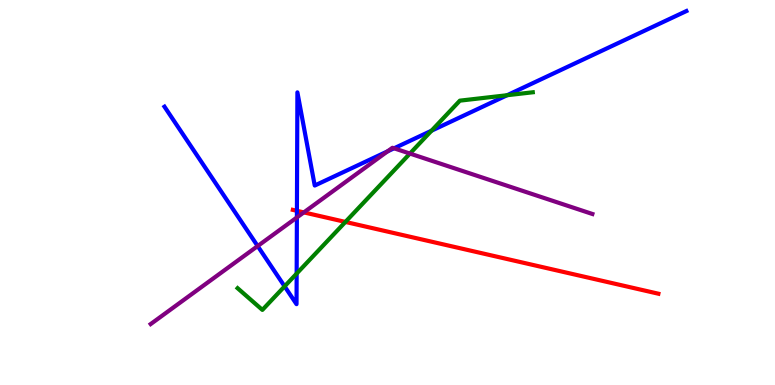[{'lines': ['blue', 'red'], 'intersections': [{'x': 3.83, 'y': 4.52}]}, {'lines': ['green', 'red'], 'intersections': [{'x': 4.46, 'y': 4.24}]}, {'lines': ['purple', 'red'], 'intersections': [{'x': 3.92, 'y': 4.48}]}, {'lines': ['blue', 'green'], 'intersections': [{'x': 3.67, 'y': 2.56}, {'x': 3.83, 'y': 2.89}, {'x': 5.57, 'y': 6.6}, {'x': 6.54, 'y': 7.53}]}, {'lines': ['blue', 'purple'], 'intersections': [{'x': 3.32, 'y': 3.61}, {'x': 3.83, 'y': 4.35}, {'x': 5.0, 'y': 6.07}, {'x': 5.08, 'y': 6.15}]}, {'lines': ['green', 'purple'], 'intersections': [{'x': 5.29, 'y': 6.01}]}]